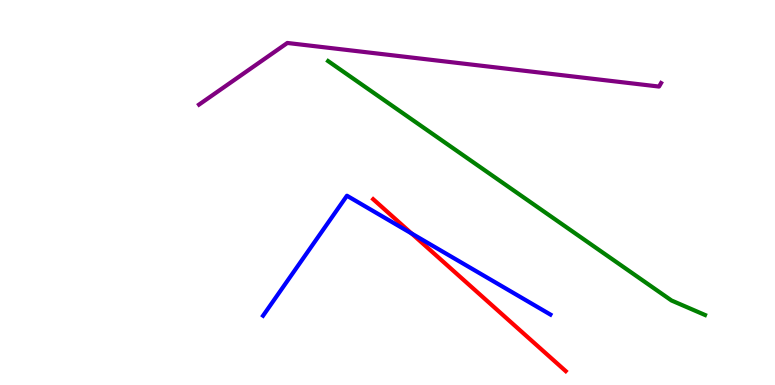[{'lines': ['blue', 'red'], 'intersections': [{'x': 5.31, 'y': 3.94}]}, {'lines': ['green', 'red'], 'intersections': []}, {'lines': ['purple', 'red'], 'intersections': []}, {'lines': ['blue', 'green'], 'intersections': []}, {'lines': ['blue', 'purple'], 'intersections': []}, {'lines': ['green', 'purple'], 'intersections': []}]